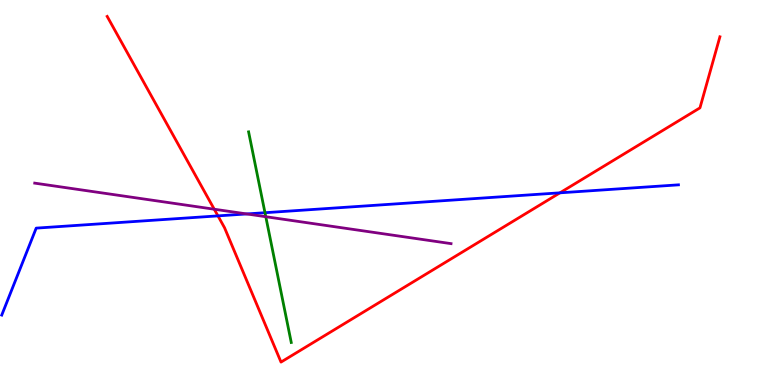[{'lines': ['blue', 'red'], 'intersections': [{'x': 2.81, 'y': 4.39}, {'x': 7.23, 'y': 4.99}]}, {'lines': ['green', 'red'], 'intersections': []}, {'lines': ['purple', 'red'], 'intersections': [{'x': 2.76, 'y': 4.57}]}, {'lines': ['blue', 'green'], 'intersections': [{'x': 3.42, 'y': 4.48}]}, {'lines': ['blue', 'purple'], 'intersections': [{'x': 3.18, 'y': 4.44}]}, {'lines': ['green', 'purple'], 'intersections': [{'x': 3.43, 'y': 4.37}]}]